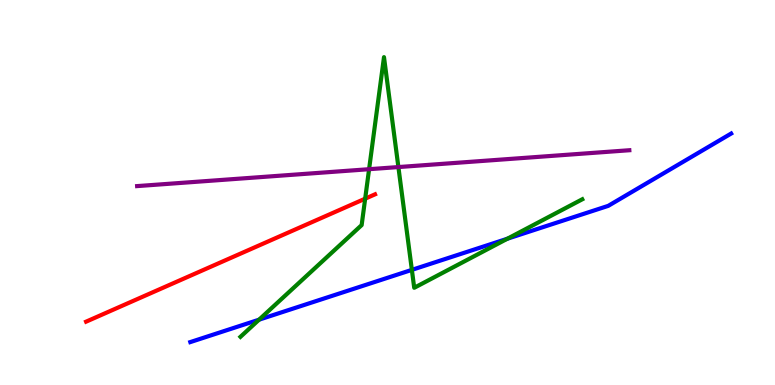[{'lines': ['blue', 'red'], 'intersections': []}, {'lines': ['green', 'red'], 'intersections': [{'x': 4.71, 'y': 4.84}]}, {'lines': ['purple', 'red'], 'intersections': []}, {'lines': ['blue', 'green'], 'intersections': [{'x': 3.34, 'y': 1.7}, {'x': 5.31, 'y': 2.99}, {'x': 6.55, 'y': 3.8}]}, {'lines': ['blue', 'purple'], 'intersections': []}, {'lines': ['green', 'purple'], 'intersections': [{'x': 4.76, 'y': 5.61}, {'x': 5.14, 'y': 5.66}]}]